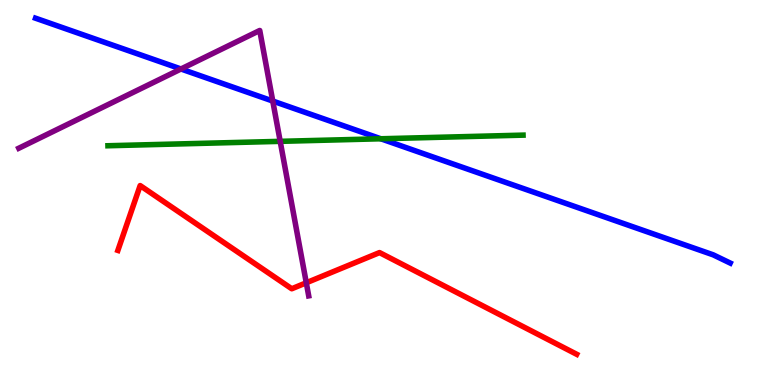[{'lines': ['blue', 'red'], 'intersections': []}, {'lines': ['green', 'red'], 'intersections': []}, {'lines': ['purple', 'red'], 'intersections': [{'x': 3.95, 'y': 2.66}]}, {'lines': ['blue', 'green'], 'intersections': [{'x': 4.91, 'y': 6.4}]}, {'lines': ['blue', 'purple'], 'intersections': [{'x': 2.34, 'y': 8.21}, {'x': 3.52, 'y': 7.38}]}, {'lines': ['green', 'purple'], 'intersections': [{'x': 3.62, 'y': 6.33}]}]